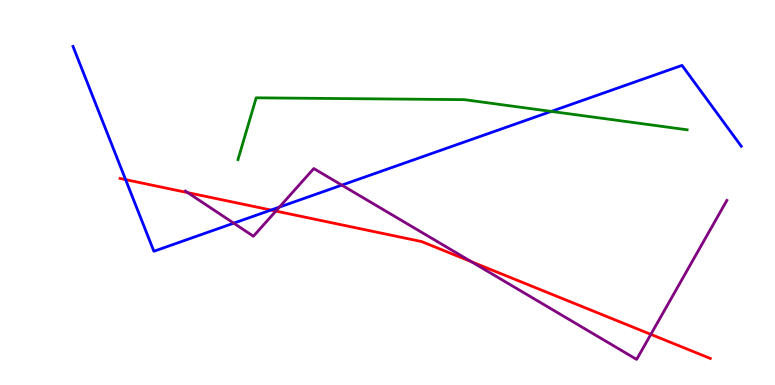[{'lines': ['blue', 'red'], 'intersections': [{'x': 1.62, 'y': 5.33}, {'x': 3.5, 'y': 4.54}]}, {'lines': ['green', 'red'], 'intersections': []}, {'lines': ['purple', 'red'], 'intersections': [{'x': 2.42, 'y': 5.0}, {'x': 3.56, 'y': 4.52}, {'x': 6.08, 'y': 3.2}, {'x': 8.4, 'y': 1.31}]}, {'lines': ['blue', 'green'], 'intersections': [{'x': 7.11, 'y': 7.11}]}, {'lines': ['blue', 'purple'], 'intersections': [{'x': 3.02, 'y': 4.2}, {'x': 3.61, 'y': 4.62}, {'x': 4.41, 'y': 5.19}]}, {'lines': ['green', 'purple'], 'intersections': []}]